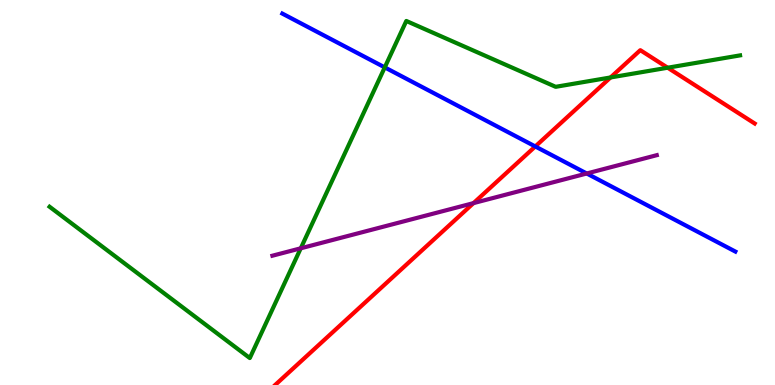[{'lines': ['blue', 'red'], 'intersections': [{'x': 6.91, 'y': 6.2}]}, {'lines': ['green', 'red'], 'intersections': [{'x': 7.88, 'y': 7.99}, {'x': 8.62, 'y': 8.24}]}, {'lines': ['purple', 'red'], 'intersections': [{'x': 6.11, 'y': 4.72}]}, {'lines': ['blue', 'green'], 'intersections': [{'x': 4.96, 'y': 8.25}]}, {'lines': ['blue', 'purple'], 'intersections': [{'x': 7.57, 'y': 5.49}]}, {'lines': ['green', 'purple'], 'intersections': [{'x': 3.88, 'y': 3.55}]}]